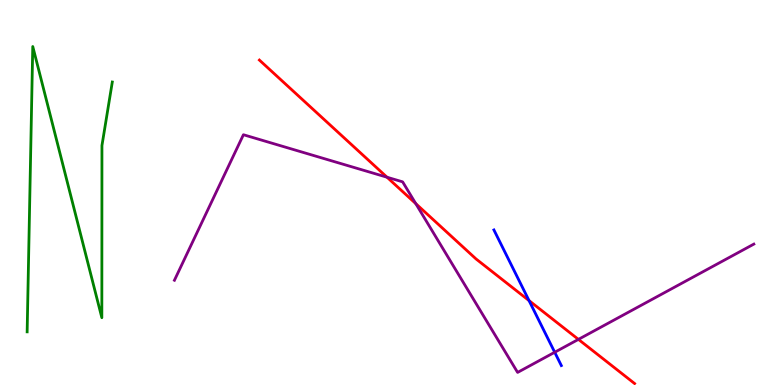[{'lines': ['blue', 'red'], 'intersections': [{'x': 6.83, 'y': 2.19}]}, {'lines': ['green', 'red'], 'intersections': []}, {'lines': ['purple', 'red'], 'intersections': [{'x': 4.99, 'y': 5.4}, {'x': 5.36, 'y': 4.71}, {'x': 7.46, 'y': 1.18}]}, {'lines': ['blue', 'green'], 'intersections': []}, {'lines': ['blue', 'purple'], 'intersections': [{'x': 7.16, 'y': 0.851}]}, {'lines': ['green', 'purple'], 'intersections': []}]